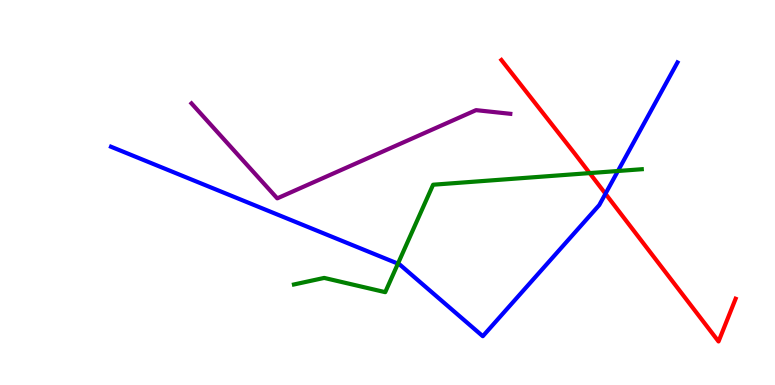[{'lines': ['blue', 'red'], 'intersections': [{'x': 7.81, 'y': 4.97}]}, {'lines': ['green', 'red'], 'intersections': [{'x': 7.61, 'y': 5.5}]}, {'lines': ['purple', 'red'], 'intersections': []}, {'lines': ['blue', 'green'], 'intersections': [{'x': 5.13, 'y': 3.15}, {'x': 7.97, 'y': 5.56}]}, {'lines': ['blue', 'purple'], 'intersections': []}, {'lines': ['green', 'purple'], 'intersections': []}]